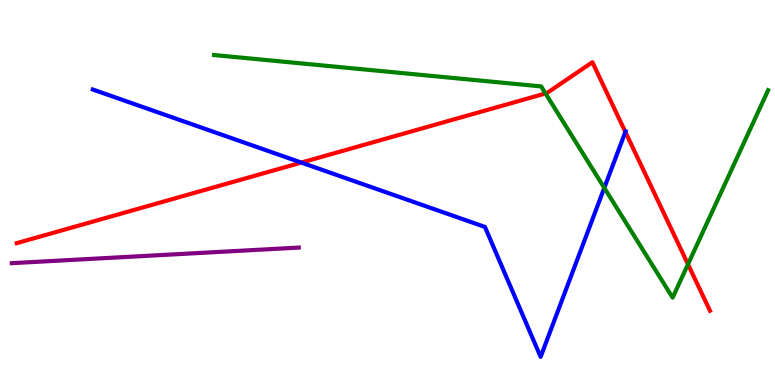[{'lines': ['blue', 'red'], 'intersections': [{'x': 3.89, 'y': 5.78}, {'x': 8.07, 'y': 6.57}]}, {'lines': ['green', 'red'], 'intersections': [{'x': 7.04, 'y': 7.57}, {'x': 8.88, 'y': 3.14}]}, {'lines': ['purple', 'red'], 'intersections': []}, {'lines': ['blue', 'green'], 'intersections': [{'x': 7.8, 'y': 5.12}]}, {'lines': ['blue', 'purple'], 'intersections': []}, {'lines': ['green', 'purple'], 'intersections': []}]